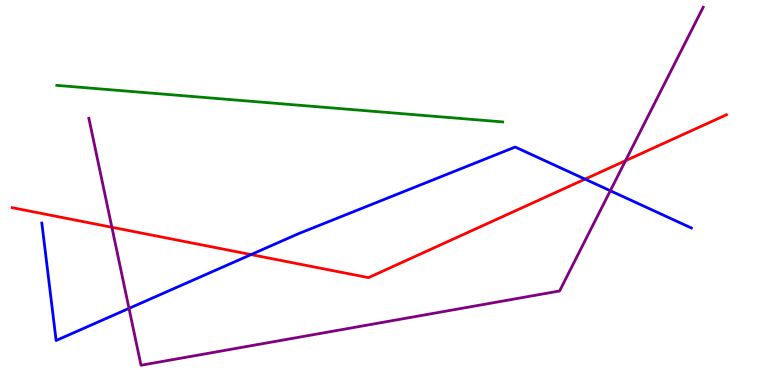[{'lines': ['blue', 'red'], 'intersections': [{'x': 3.24, 'y': 3.39}, {'x': 7.55, 'y': 5.35}]}, {'lines': ['green', 'red'], 'intersections': []}, {'lines': ['purple', 'red'], 'intersections': [{'x': 1.44, 'y': 4.1}, {'x': 8.07, 'y': 5.83}]}, {'lines': ['blue', 'green'], 'intersections': []}, {'lines': ['blue', 'purple'], 'intersections': [{'x': 1.66, 'y': 1.99}, {'x': 7.88, 'y': 5.05}]}, {'lines': ['green', 'purple'], 'intersections': []}]